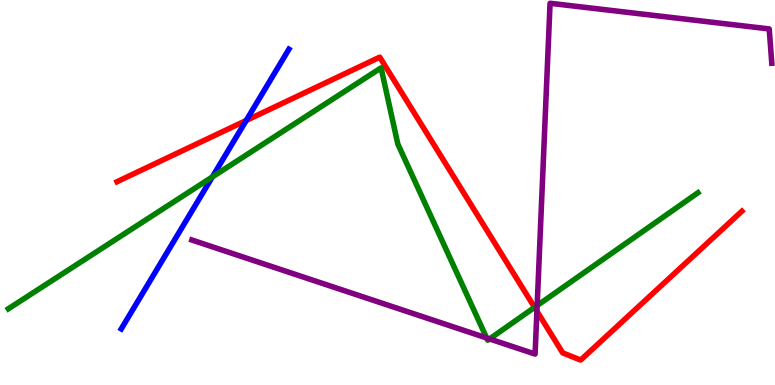[{'lines': ['blue', 'red'], 'intersections': [{'x': 3.18, 'y': 6.87}]}, {'lines': ['green', 'red'], 'intersections': [{'x': 6.9, 'y': 2.02}]}, {'lines': ['purple', 'red'], 'intersections': [{'x': 6.93, 'y': 1.92}]}, {'lines': ['blue', 'green'], 'intersections': [{'x': 2.74, 'y': 5.4}]}, {'lines': ['blue', 'purple'], 'intersections': []}, {'lines': ['green', 'purple'], 'intersections': [{'x': 6.28, 'y': 1.22}, {'x': 6.32, 'y': 1.2}, {'x': 6.93, 'y': 2.06}]}]